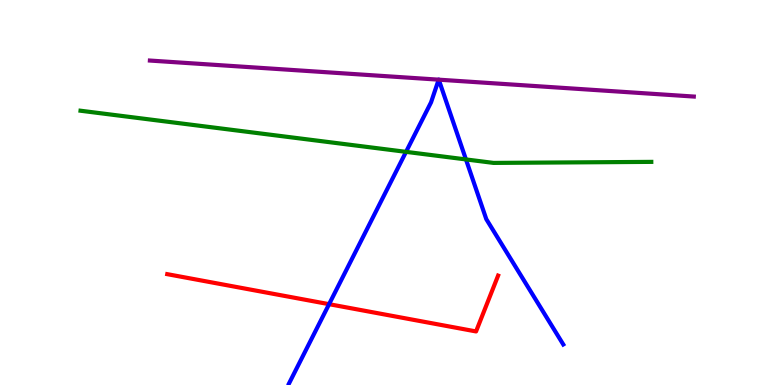[{'lines': ['blue', 'red'], 'intersections': [{'x': 4.25, 'y': 2.1}]}, {'lines': ['green', 'red'], 'intersections': []}, {'lines': ['purple', 'red'], 'intersections': []}, {'lines': ['blue', 'green'], 'intersections': [{'x': 5.24, 'y': 6.06}, {'x': 6.01, 'y': 5.86}]}, {'lines': ['blue', 'purple'], 'intersections': [{'x': 5.66, 'y': 7.93}, {'x': 5.66, 'y': 7.93}]}, {'lines': ['green', 'purple'], 'intersections': []}]